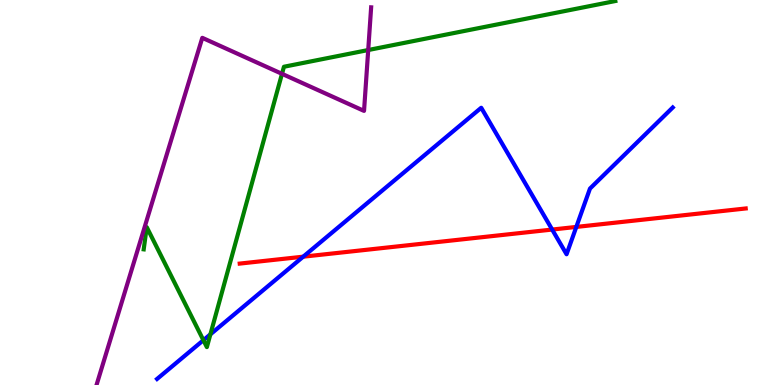[{'lines': ['blue', 'red'], 'intersections': [{'x': 3.91, 'y': 3.33}, {'x': 7.12, 'y': 4.04}, {'x': 7.44, 'y': 4.11}]}, {'lines': ['green', 'red'], 'intersections': []}, {'lines': ['purple', 'red'], 'intersections': []}, {'lines': ['blue', 'green'], 'intersections': [{'x': 2.62, 'y': 1.16}, {'x': 2.71, 'y': 1.32}]}, {'lines': ['blue', 'purple'], 'intersections': []}, {'lines': ['green', 'purple'], 'intersections': [{'x': 3.64, 'y': 8.08}, {'x': 4.75, 'y': 8.7}]}]